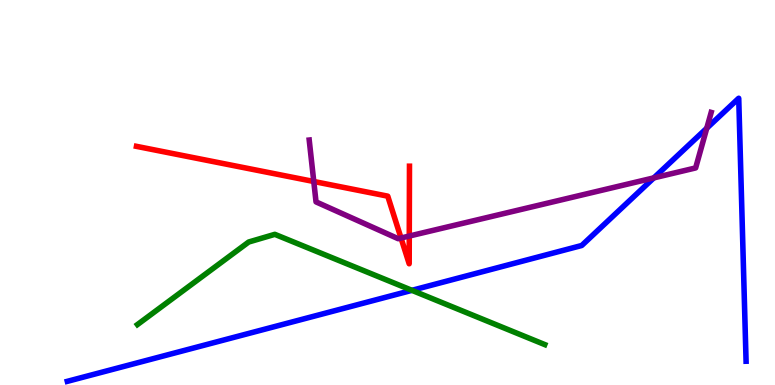[{'lines': ['blue', 'red'], 'intersections': []}, {'lines': ['green', 'red'], 'intersections': []}, {'lines': ['purple', 'red'], 'intersections': [{'x': 4.05, 'y': 5.29}, {'x': 5.17, 'y': 3.82}, {'x': 5.28, 'y': 3.87}]}, {'lines': ['blue', 'green'], 'intersections': [{'x': 5.32, 'y': 2.46}]}, {'lines': ['blue', 'purple'], 'intersections': [{'x': 8.44, 'y': 5.38}, {'x': 9.12, 'y': 6.67}]}, {'lines': ['green', 'purple'], 'intersections': []}]